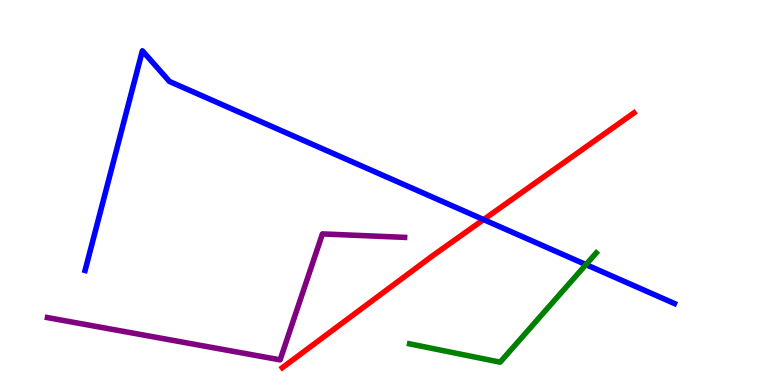[{'lines': ['blue', 'red'], 'intersections': [{'x': 6.24, 'y': 4.3}]}, {'lines': ['green', 'red'], 'intersections': []}, {'lines': ['purple', 'red'], 'intersections': []}, {'lines': ['blue', 'green'], 'intersections': [{'x': 7.56, 'y': 3.13}]}, {'lines': ['blue', 'purple'], 'intersections': []}, {'lines': ['green', 'purple'], 'intersections': []}]